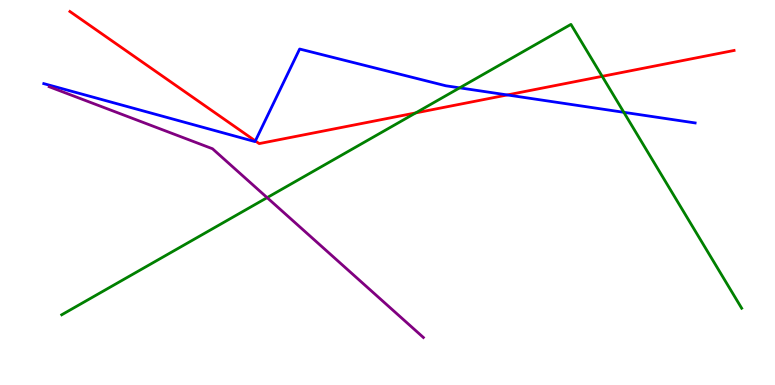[{'lines': ['blue', 'red'], 'intersections': [{'x': 3.29, 'y': 6.34}, {'x': 6.55, 'y': 7.53}]}, {'lines': ['green', 'red'], 'intersections': [{'x': 5.36, 'y': 7.07}, {'x': 7.77, 'y': 8.02}]}, {'lines': ['purple', 'red'], 'intersections': []}, {'lines': ['blue', 'green'], 'intersections': [{'x': 5.93, 'y': 7.72}, {'x': 8.05, 'y': 7.08}]}, {'lines': ['blue', 'purple'], 'intersections': []}, {'lines': ['green', 'purple'], 'intersections': [{'x': 3.45, 'y': 4.87}]}]